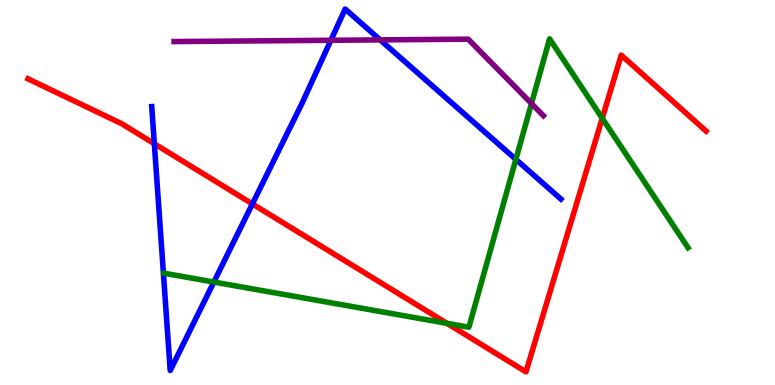[{'lines': ['blue', 'red'], 'intersections': [{'x': 1.99, 'y': 6.27}, {'x': 3.26, 'y': 4.7}]}, {'lines': ['green', 'red'], 'intersections': [{'x': 5.77, 'y': 1.6}, {'x': 7.77, 'y': 6.93}]}, {'lines': ['purple', 'red'], 'intersections': []}, {'lines': ['blue', 'green'], 'intersections': [{'x': 2.76, 'y': 2.67}, {'x': 6.66, 'y': 5.86}]}, {'lines': ['blue', 'purple'], 'intersections': [{'x': 4.27, 'y': 8.95}, {'x': 4.91, 'y': 8.96}]}, {'lines': ['green', 'purple'], 'intersections': [{'x': 6.86, 'y': 7.31}]}]